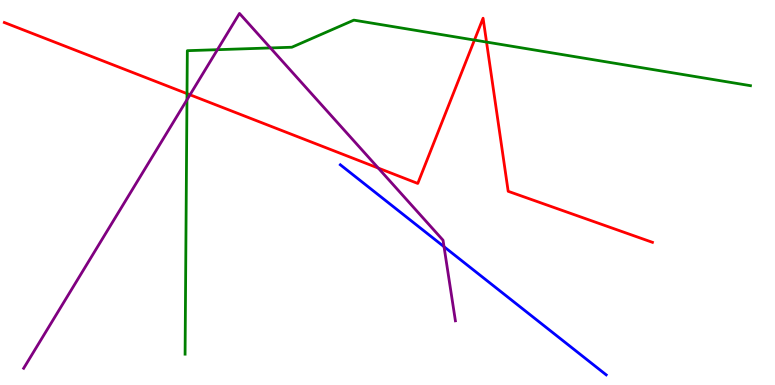[{'lines': ['blue', 'red'], 'intersections': []}, {'lines': ['green', 'red'], 'intersections': [{'x': 2.41, 'y': 7.57}, {'x': 6.12, 'y': 8.96}, {'x': 6.28, 'y': 8.91}]}, {'lines': ['purple', 'red'], 'intersections': [{'x': 2.45, 'y': 7.54}, {'x': 4.88, 'y': 5.63}]}, {'lines': ['blue', 'green'], 'intersections': []}, {'lines': ['blue', 'purple'], 'intersections': [{'x': 5.73, 'y': 3.59}]}, {'lines': ['green', 'purple'], 'intersections': [{'x': 2.41, 'y': 7.41}, {'x': 2.81, 'y': 8.71}, {'x': 3.49, 'y': 8.75}]}]